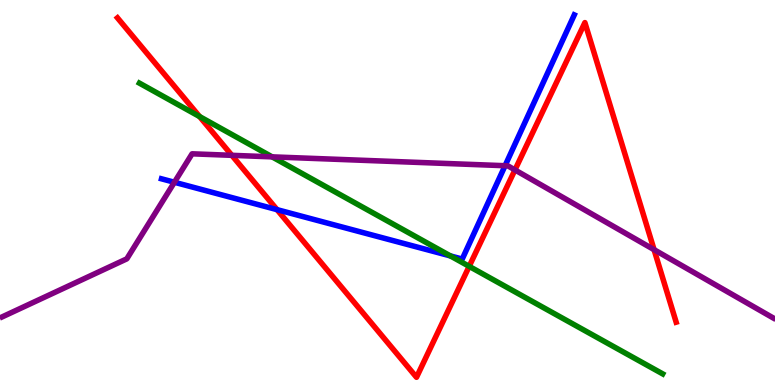[{'lines': ['blue', 'red'], 'intersections': [{'x': 3.57, 'y': 4.55}]}, {'lines': ['green', 'red'], 'intersections': [{'x': 2.58, 'y': 6.97}, {'x': 6.05, 'y': 3.08}]}, {'lines': ['purple', 'red'], 'intersections': [{'x': 2.99, 'y': 5.97}, {'x': 6.64, 'y': 5.59}, {'x': 8.44, 'y': 3.52}]}, {'lines': ['blue', 'green'], 'intersections': [{'x': 5.81, 'y': 3.35}]}, {'lines': ['blue', 'purple'], 'intersections': [{'x': 2.25, 'y': 5.27}, {'x': 6.52, 'y': 5.7}]}, {'lines': ['green', 'purple'], 'intersections': [{'x': 3.51, 'y': 5.93}]}]